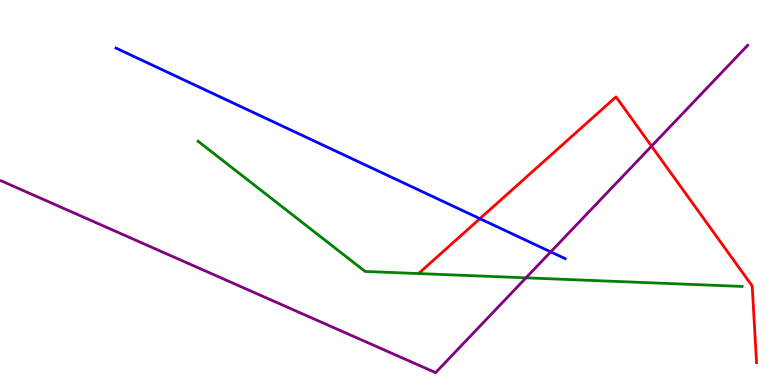[{'lines': ['blue', 'red'], 'intersections': [{'x': 6.19, 'y': 4.32}]}, {'lines': ['green', 'red'], 'intersections': []}, {'lines': ['purple', 'red'], 'intersections': [{'x': 8.41, 'y': 6.2}]}, {'lines': ['blue', 'green'], 'intersections': []}, {'lines': ['blue', 'purple'], 'intersections': [{'x': 7.11, 'y': 3.46}]}, {'lines': ['green', 'purple'], 'intersections': [{'x': 6.79, 'y': 2.78}]}]